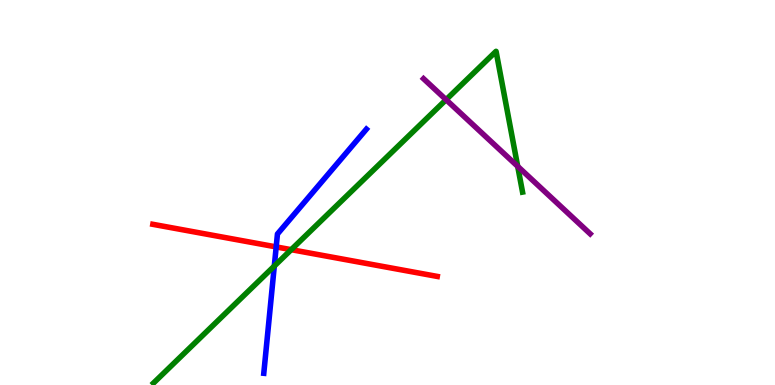[{'lines': ['blue', 'red'], 'intersections': [{'x': 3.56, 'y': 3.59}]}, {'lines': ['green', 'red'], 'intersections': [{'x': 3.76, 'y': 3.52}]}, {'lines': ['purple', 'red'], 'intersections': []}, {'lines': ['blue', 'green'], 'intersections': [{'x': 3.54, 'y': 3.09}]}, {'lines': ['blue', 'purple'], 'intersections': []}, {'lines': ['green', 'purple'], 'intersections': [{'x': 5.76, 'y': 7.41}, {'x': 6.68, 'y': 5.68}]}]